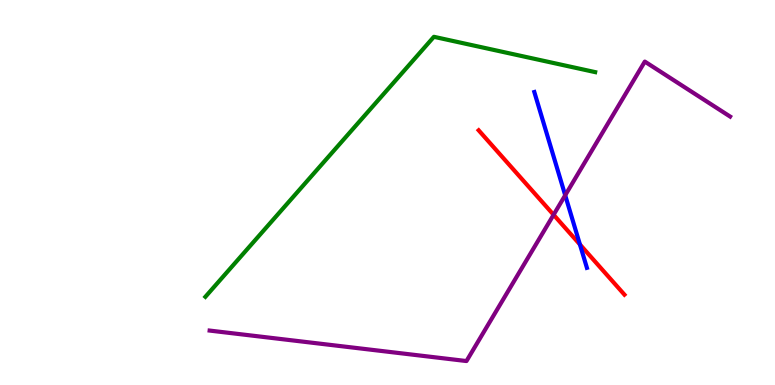[{'lines': ['blue', 'red'], 'intersections': [{'x': 7.48, 'y': 3.65}]}, {'lines': ['green', 'red'], 'intersections': []}, {'lines': ['purple', 'red'], 'intersections': [{'x': 7.14, 'y': 4.42}]}, {'lines': ['blue', 'green'], 'intersections': []}, {'lines': ['blue', 'purple'], 'intersections': [{'x': 7.29, 'y': 4.93}]}, {'lines': ['green', 'purple'], 'intersections': []}]